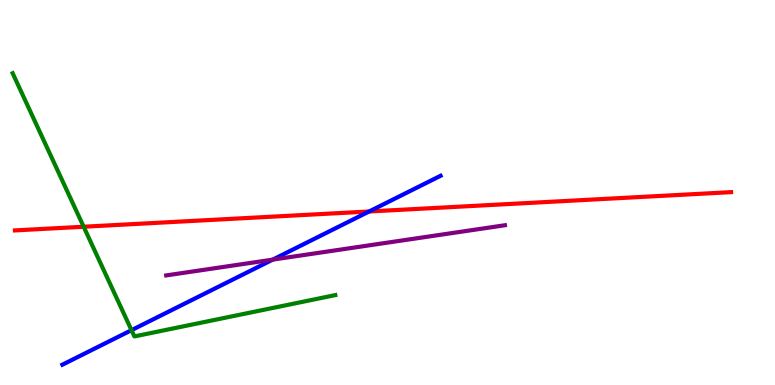[{'lines': ['blue', 'red'], 'intersections': [{'x': 4.76, 'y': 4.51}]}, {'lines': ['green', 'red'], 'intersections': [{'x': 1.08, 'y': 4.11}]}, {'lines': ['purple', 'red'], 'intersections': []}, {'lines': ['blue', 'green'], 'intersections': [{'x': 1.7, 'y': 1.42}]}, {'lines': ['blue', 'purple'], 'intersections': [{'x': 3.52, 'y': 3.26}]}, {'lines': ['green', 'purple'], 'intersections': []}]